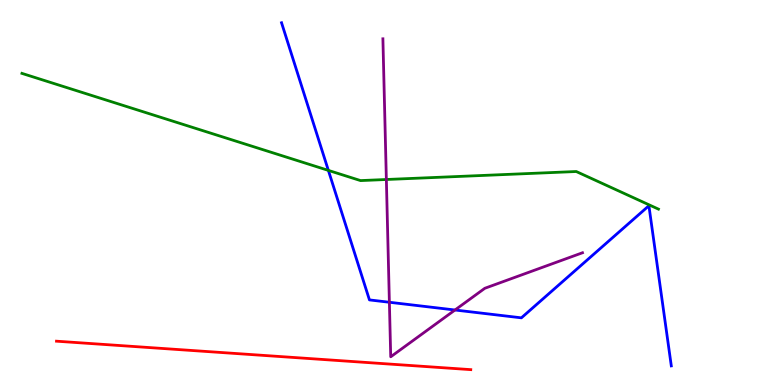[{'lines': ['blue', 'red'], 'intersections': []}, {'lines': ['green', 'red'], 'intersections': []}, {'lines': ['purple', 'red'], 'intersections': []}, {'lines': ['blue', 'green'], 'intersections': [{'x': 4.24, 'y': 5.57}]}, {'lines': ['blue', 'purple'], 'intersections': [{'x': 5.02, 'y': 2.15}, {'x': 5.87, 'y': 1.95}]}, {'lines': ['green', 'purple'], 'intersections': [{'x': 4.99, 'y': 5.34}]}]